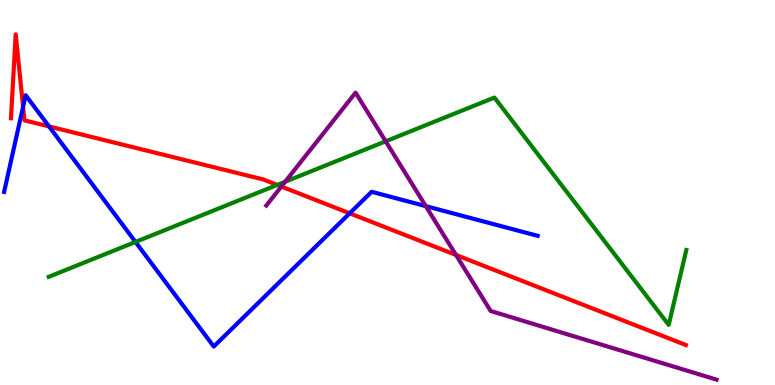[{'lines': ['blue', 'red'], 'intersections': [{'x': 0.298, 'y': 7.22}, {'x': 0.632, 'y': 6.72}, {'x': 4.51, 'y': 4.46}]}, {'lines': ['green', 'red'], 'intersections': [{'x': 3.58, 'y': 5.2}]}, {'lines': ['purple', 'red'], 'intersections': [{'x': 3.63, 'y': 5.16}, {'x': 5.88, 'y': 3.38}]}, {'lines': ['blue', 'green'], 'intersections': [{'x': 1.75, 'y': 3.72}]}, {'lines': ['blue', 'purple'], 'intersections': [{'x': 5.49, 'y': 4.65}]}, {'lines': ['green', 'purple'], 'intersections': [{'x': 3.68, 'y': 5.28}, {'x': 4.98, 'y': 6.33}]}]